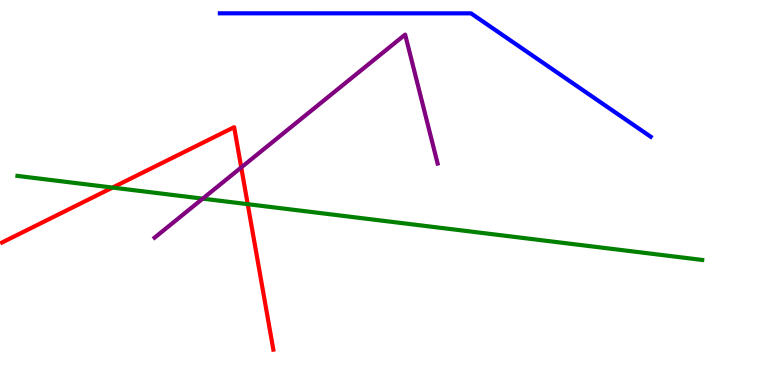[{'lines': ['blue', 'red'], 'intersections': []}, {'lines': ['green', 'red'], 'intersections': [{'x': 1.45, 'y': 5.13}, {'x': 3.2, 'y': 4.7}]}, {'lines': ['purple', 'red'], 'intersections': [{'x': 3.11, 'y': 5.65}]}, {'lines': ['blue', 'green'], 'intersections': []}, {'lines': ['blue', 'purple'], 'intersections': []}, {'lines': ['green', 'purple'], 'intersections': [{'x': 2.62, 'y': 4.84}]}]